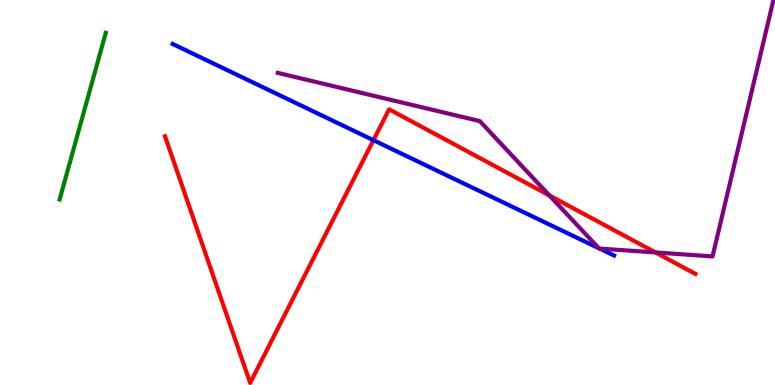[{'lines': ['blue', 'red'], 'intersections': [{'x': 4.82, 'y': 6.36}]}, {'lines': ['green', 'red'], 'intersections': []}, {'lines': ['purple', 'red'], 'intersections': [{'x': 7.09, 'y': 4.92}, {'x': 8.46, 'y': 3.44}]}, {'lines': ['blue', 'green'], 'intersections': []}, {'lines': ['blue', 'purple'], 'intersections': [{'x': 7.73, 'y': 3.55}, {'x': 7.74, 'y': 3.54}]}, {'lines': ['green', 'purple'], 'intersections': []}]